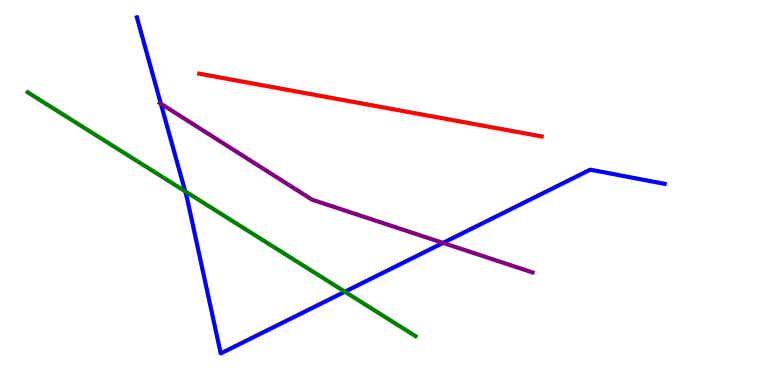[{'lines': ['blue', 'red'], 'intersections': []}, {'lines': ['green', 'red'], 'intersections': []}, {'lines': ['purple', 'red'], 'intersections': []}, {'lines': ['blue', 'green'], 'intersections': [{'x': 2.39, 'y': 5.03}, {'x': 4.45, 'y': 2.42}]}, {'lines': ['blue', 'purple'], 'intersections': [{'x': 2.08, 'y': 7.31}, {'x': 5.72, 'y': 3.69}]}, {'lines': ['green', 'purple'], 'intersections': []}]